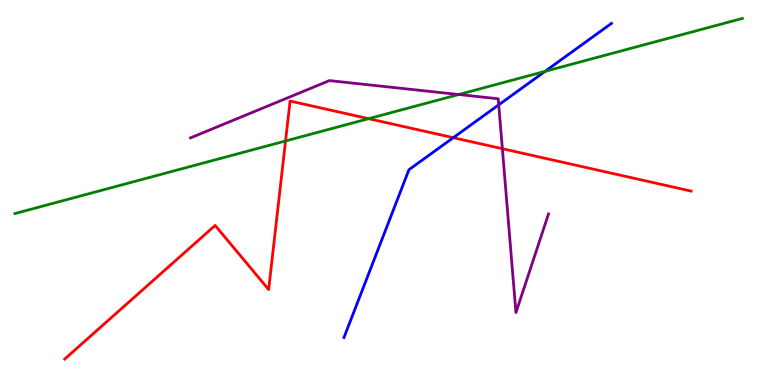[{'lines': ['blue', 'red'], 'intersections': [{'x': 5.85, 'y': 6.42}]}, {'lines': ['green', 'red'], 'intersections': [{'x': 3.68, 'y': 6.34}, {'x': 4.76, 'y': 6.92}]}, {'lines': ['purple', 'red'], 'intersections': [{'x': 6.48, 'y': 6.14}]}, {'lines': ['blue', 'green'], 'intersections': [{'x': 7.03, 'y': 8.15}]}, {'lines': ['blue', 'purple'], 'intersections': [{'x': 6.44, 'y': 7.28}]}, {'lines': ['green', 'purple'], 'intersections': [{'x': 5.92, 'y': 7.54}]}]